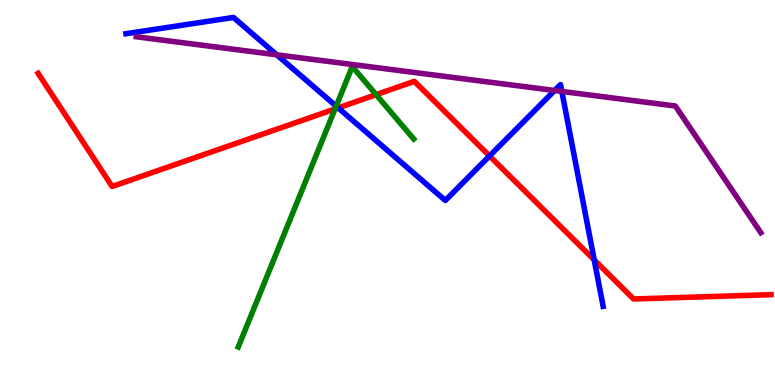[{'lines': ['blue', 'red'], 'intersections': [{'x': 4.36, 'y': 7.2}, {'x': 6.32, 'y': 5.95}, {'x': 7.67, 'y': 3.25}]}, {'lines': ['green', 'red'], 'intersections': [{'x': 4.32, 'y': 7.17}, {'x': 4.85, 'y': 7.54}]}, {'lines': ['purple', 'red'], 'intersections': []}, {'lines': ['blue', 'green'], 'intersections': [{'x': 4.34, 'y': 7.24}]}, {'lines': ['blue', 'purple'], 'intersections': [{'x': 3.57, 'y': 8.58}, {'x': 7.16, 'y': 7.65}, {'x': 7.25, 'y': 7.63}]}, {'lines': ['green', 'purple'], 'intersections': []}]